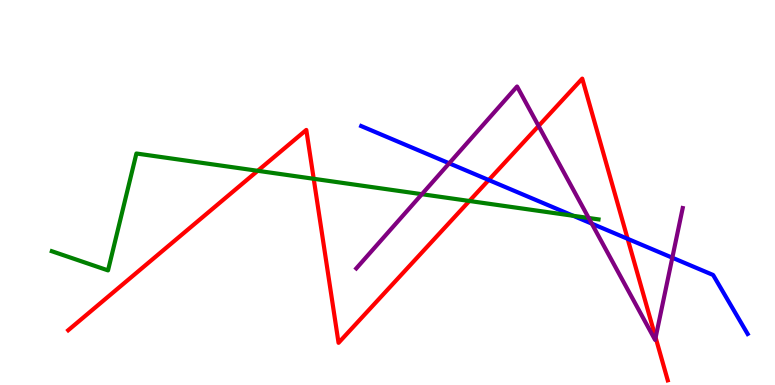[{'lines': ['blue', 'red'], 'intersections': [{'x': 6.31, 'y': 5.32}, {'x': 8.1, 'y': 3.8}]}, {'lines': ['green', 'red'], 'intersections': [{'x': 3.33, 'y': 5.56}, {'x': 4.05, 'y': 5.36}, {'x': 6.06, 'y': 4.78}]}, {'lines': ['purple', 'red'], 'intersections': [{'x': 6.95, 'y': 6.73}, {'x': 8.46, 'y': 1.23}]}, {'lines': ['blue', 'green'], 'intersections': [{'x': 7.4, 'y': 4.4}]}, {'lines': ['blue', 'purple'], 'intersections': [{'x': 5.8, 'y': 5.76}, {'x': 7.64, 'y': 4.19}, {'x': 8.68, 'y': 3.31}]}, {'lines': ['green', 'purple'], 'intersections': [{'x': 5.44, 'y': 4.96}, {'x': 7.6, 'y': 4.34}]}]